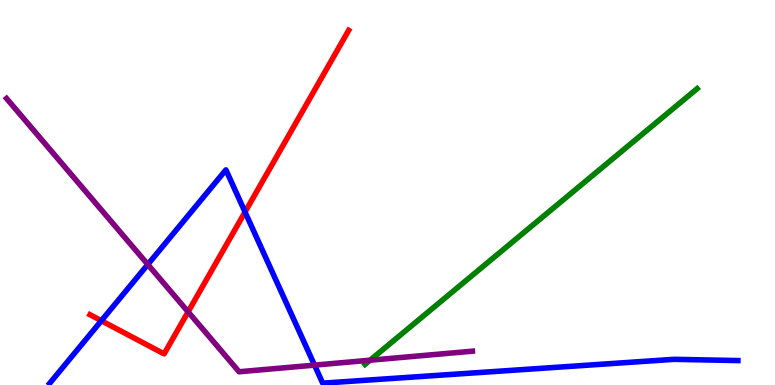[{'lines': ['blue', 'red'], 'intersections': [{'x': 1.31, 'y': 1.67}, {'x': 3.16, 'y': 4.49}]}, {'lines': ['green', 'red'], 'intersections': []}, {'lines': ['purple', 'red'], 'intersections': [{'x': 2.43, 'y': 1.9}]}, {'lines': ['blue', 'green'], 'intersections': []}, {'lines': ['blue', 'purple'], 'intersections': [{'x': 1.91, 'y': 3.13}, {'x': 4.06, 'y': 0.516}]}, {'lines': ['green', 'purple'], 'intersections': [{'x': 4.78, 'y': 0.644}]}]